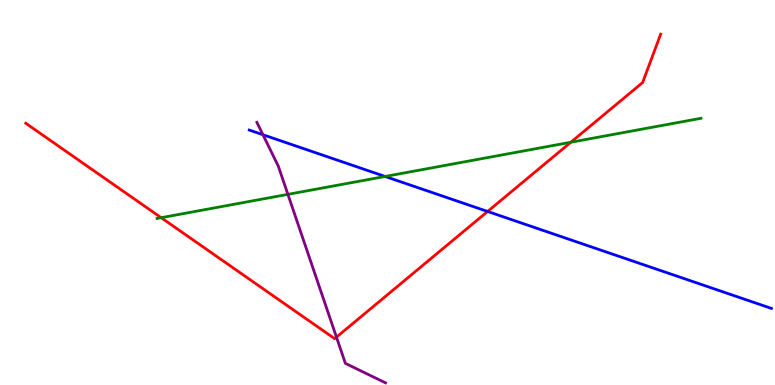[{'lines': ['blue', 'red'], 'intersections': [{'x': 6.29, 'y': 4.51}]}, {'lines': ['green', 'red'], 'intersections': [{'x': 2.08, 'y': 4.35}, {'x': 7.37, 'y': 6.31}]}, {'lines': ['purple', 'red'], 'intersections': [{'x': 4.34, 'y': 1.24}]}, {'lines': ['blue', 'green'], 'intersections': [{'x': 4.97, 'y': 5.42}]}, {'lines': ['blue', 'purple'], 'intersections': [{'x': 3.39, 'y': 6.5}]}, {'lines': ['green', 'purple'], 'intersections': [{'x': 3.71, 'y': 4.95}]}]